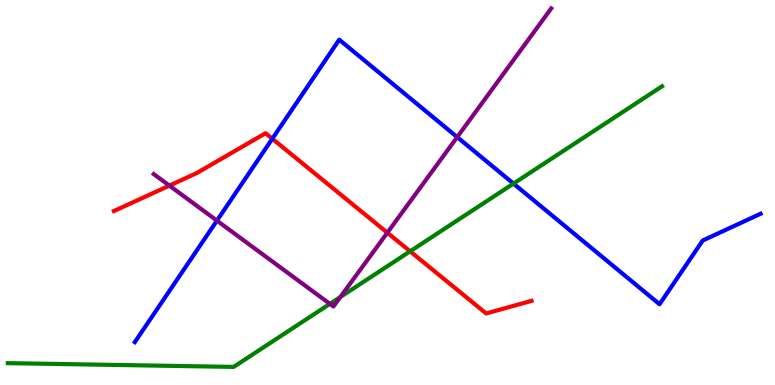[{'lines': ['blue', 'red'], 'intersections': [{'x': 3.51, 'y': 6.4}]}, {'lines': ['green', 'red'], 'intersections': [{'x': 5.29, 'y': 3.47}]}, {'lines': ['purple', 'red'], 'intersections': [{'x': 2.19, 'y': 5.18}, {'x': 5.0, 'y': 3.96}]}, {'lines': ['blue', 'green'], 'intersections': [{'x': 6.63, 'y': 5.23}]}, {'lines': ['blue', 'purple'], 'intersections': [{'x': 2.8, 'y': 4.27}, {'x': 5.9, 'y': 6.44}]}, {'lines': ['green', 'purple'], 'intersections': [{'x': 4.26, 'y': 2.11}, {'x': 4.39, 'y': 2.29}]}]